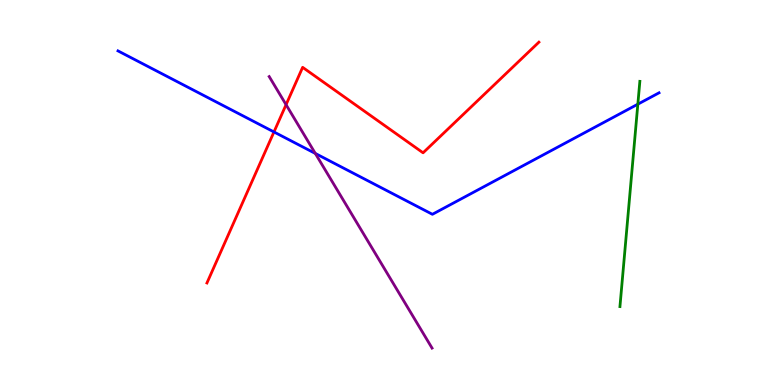[{'lines': ['blue', 'red'], 'intersections': [{'x': 3.54, 'y': 6.57}]}, {'lines': ['green', 'red'], 'intersections': []}, {'lines': ['purple', 'red'], 'intersections': [{'x': 3.69, 'y': 7.28}]}, {'lines': ['blue', 'green'], 'intersections': [{'x': 8.23, 'y': 7.29}]}, {'lines': ['blue', 'purple'], 'intersections': [{'x': 4.07, 'y': 6.01}]}, {'lines': ['green', 'purple'], 'intersections': []}]